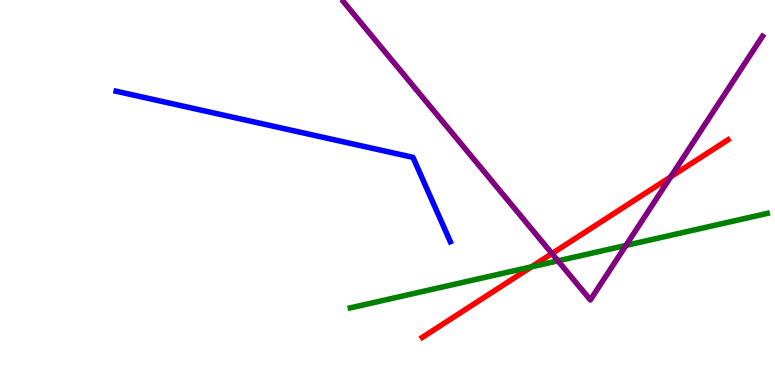[{'lines': ['blue', 'red'], 'intersections': []}, {'lines': ['green', 'red'], 'intersections': [{'x': 6.86, 'y': 3.07}]}, {'lines': ['purple', 'red'], 'intersections': [{'x': 7.12, 'y': 3.41}, {'x': 8.65, 'y': 5.41}]}, {'lines': ['blue', 'green'], 'intersections': []}, {'lines': ['blue', 'purple'], 'intersections': []}, {'lines': ['green', 'purple'], 'intersections': [{'x': 7.2, 'y': 3.23}, {'x': 8.08, 'y': 3.63}]}]